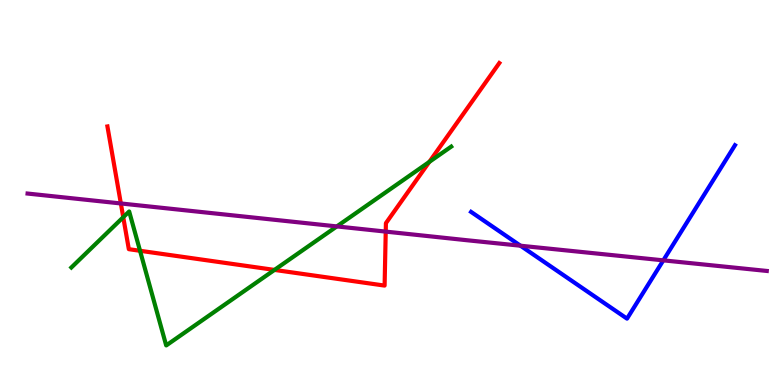[{'lines': ['blue', 'red'], 'intersections': []}, {'lines': ['green', 'red'], 'intersections': [{'x': 1.59, 'y': 4.36}, {'x': 1.81, 'y': 3.49}, {'x': 3.54, 'y': 2.99}, {'x': 5.54, 'y': 5.79}]}, {'lines': ['purple', 'red'], 'intersections': [{'x': 1.56, 'y': 4.72}, {'x': 4.98, 'y': 3.98}]}, {'lines': ['blue', 'green'], 'intersections': []}, {'lines': ['blue', 'purple'], 'intersections': [{'x': 6.72, 'y': 3.62}, {'x': 8.56, 'y': 3.24}]}, {'lines': ['green', 'purple'], 'intersections': [{'x': 4.35, 'y': 4.12}]}]